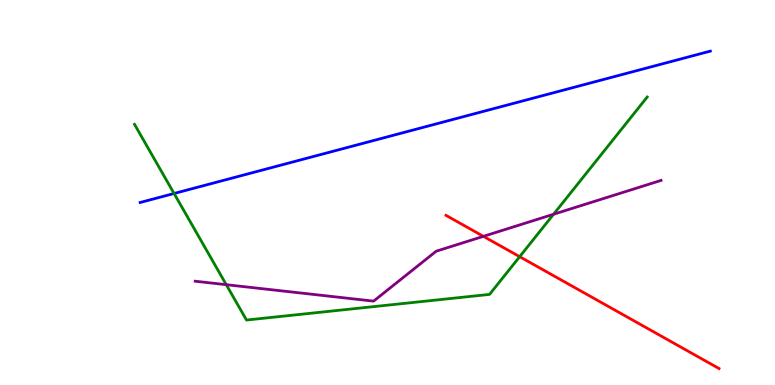[{'lines': ['blue', 'red'], 'intersections': []}, {'lines': ['green', 'red'], 'intersections': [{'x': 6.71, 'y': 3.33}]}, {'lines': ['purple', 'red'], 'intersections': [{'x': 6.24, 'y': 3.86}]}, {'lines': ['blue', 'green'], 'intersections': [{'x': 2.25, 'y': 4.97}]}, {'lines': ['blue', 'purple'], 'intersections': []}, {'lines': ['green', 'purple'], 'intersections': [{'x': 2.92, 'y': 2.61}, {'x': 7.14, 'y': 4.43}]}]